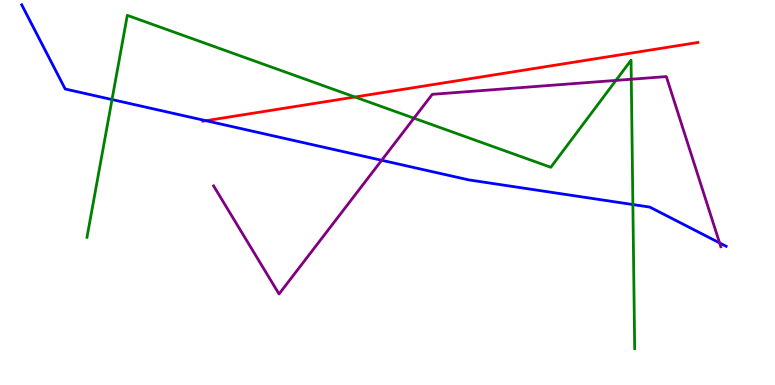[{'lines': ['blue', 'red'], 'intersections': [{'x': 2.66, 'y': 6.86}]}, {'lines': ['green', 'red'], 'intersections': [{'x': 4.58, 'y': 7.48}]}, {'lines': ['purple', 'red'], 'intersections': []}, {'lines': ['blue', 'green'], 'intersections': [{'x': 1.45, 'y': 7.41}, {'x': 8.17, 'y': 4.69}]}, {'lines': ['blue', 'purple'], 'intersections': [{'x': 4.92, 'y': 5.84}, {'x': 9.29, 'y': 3.69}]}, {'lines': ['green', 'purple'], 'intersections': [{'x': 5.34, 'y': 6.93}, {'x': 7.95, 'y': 7.91}, {'x': 8.15, 'y': 7.94}]}]